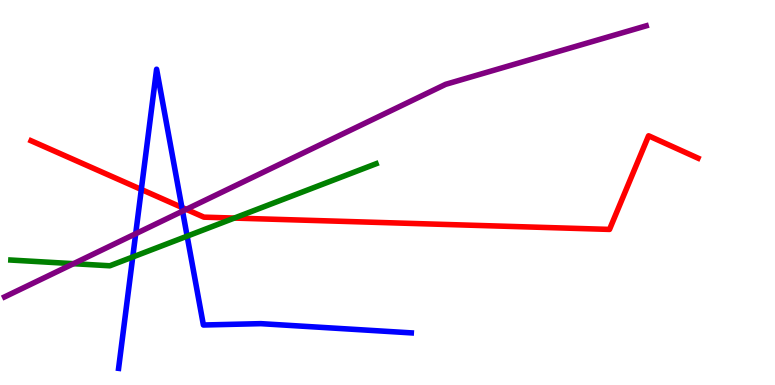[{'lines': ['blue', 'red'], 'intersections': [{'x': 1.82, 'y': 5.08}, {'x': 2.35, 'y': 4.61}]}, {'lines': ['green', 'red'], 'intersections': [{'x': 3.02, 'y': 4.34}]}, {'lines': ['purple', 'red'], 'intersections': [{'x': 2.4, 'y': 4.56}]}, {'lines': ['blue', 'green'], 'intersections': [{'x': 1.71, 'y': 3.32}, {'x': 2.41, 'y': 3.87}]}, {'lines': ['blue', 'purple'], 'intersections': [{'x': 1.75, 'y': 3.93}, {'x': 2.36, 'y': 4.52}]}, {'lines': ['green', 'purple'], 'intersections': [{'x': 0.949, 'y': 3.15}]}]